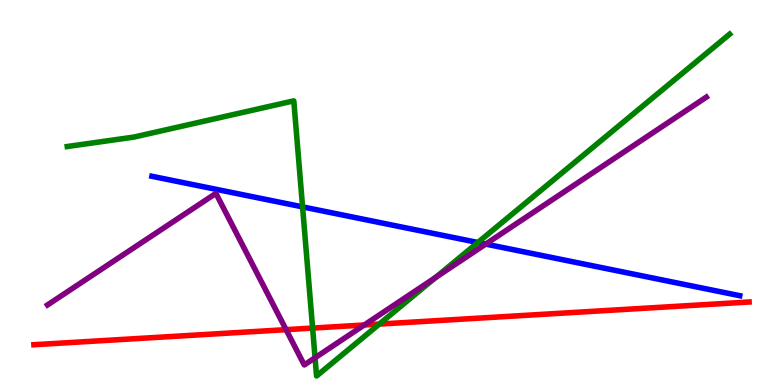[{'lines': ['blue', 'red'], 'intersections': []}, {'lines': ['green', 'red'], 'intersections': [{'x': 4.03, 'y': 1.48}, {'x': 4.89, 'y': 1.58}]}, {'lines': ['purple', 'red'], 'intersections': [{'x': 3.69, 'y': 1.44}, {'x': 4.7, 'y': 1.56}]}, {'lines': ['blue', 'green'], 'intersections': [{'x': 3.9, 'y': 4.63}, {'x': 6.17, 'y': 3.7}]}, {'lines': ['blue', 'purple'], 'intersections': [{'x': 6.27, 'y': 3.66}]}, {'lines': ['green', 'purple'], 'intersections': [{'x': 4.07, 'y': 0.707}, {'x': 5.62, 'y': 2.79}]}]